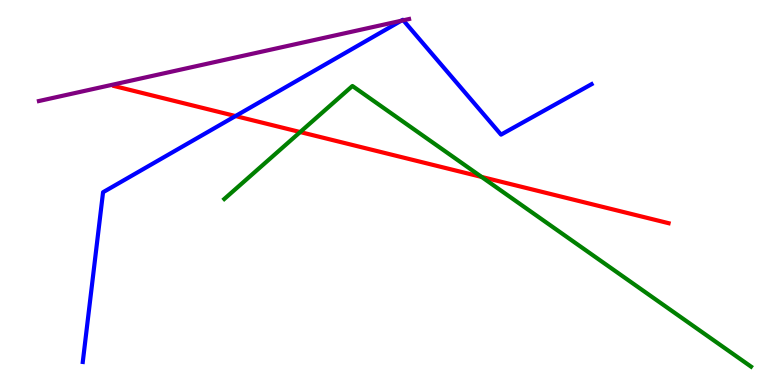[{'lines': ['blue', 'red'], 'intersections': [{'x': 3.04, 'y': 6.99}]}, {'lines': ['green', 'red'], 'intersections': [{'x': 3.87, 'y': 6.57}, {'x': 6.21, 'y': 5.4}]}, {'lines': ['purple', 'red'], 'intersections': []}, {'lines': ['blue', 'green'], 'intersections': []}, {'lines': ['blue', 'purple'], 'intersections': [{'x': 5.18, 'y': 9.46}, {'x': 5.2, 'y': 9.47}]}, {'lines': ['green', 'purple'], 'intersections': []}]